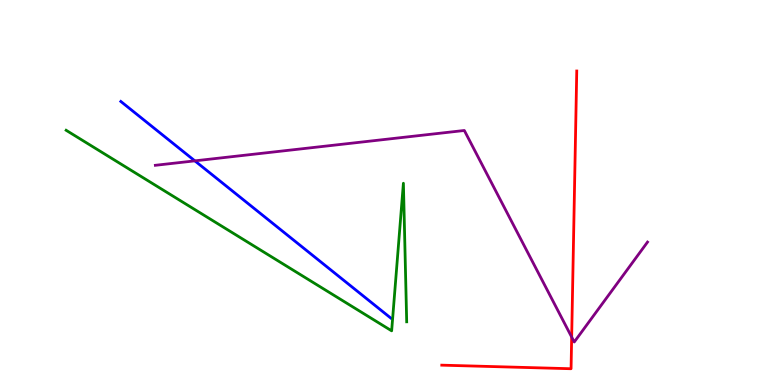[{'lines': ['blue', 'red'], 'intersections': []}, {'lines': ['green', 'red'], 'intersections': []}, {'lines': ['purple', 'red'], 'intersections': [{'x': 7.38, 'y': 1.25}]}, {'lines': ['blue', 'green'], 'intersections': []}, {'lines': ['blue', 'purple'], 'intersections': [{'x': 2.51, 'y': 5.82}]}, {'lines': ['green', 'purple'], 'intersections': []}]